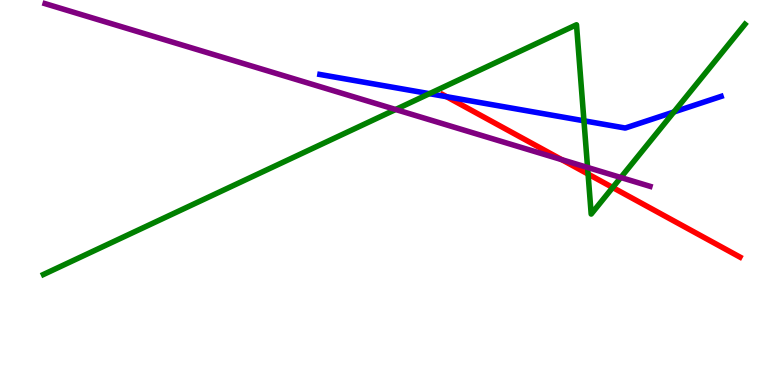[{'lines': ['blue', 'red'], 'intersections': [{'x': 5.76, 'y': 7.49}]}, {'lines': ['green', 'red'], 'intersections': [{'x': 7.59, 'y': 5.48}, {'x': 7.91, 'y': 5.13}]}, {'lines': ['purple', 'red'], 'intersections': [{'x': 7.25, 'y': 5.85}]}, {'lines': ['blue', 'green'], 'intersections': [{'x': 5.54, 'y': 7.57}, {'x': 7.53, 'y': 6.86}, {'x': 8.7, 'y': 7.09}]}, {'lines': ['blue', 'purple'], 'intersections': []}, {'lines': ['green', 'purple'], 'intersections': [{'x': 5.1, 'y': 7.16}, {'x': 7.58, 'y': 5.65}, {'x': 8.01, 'y': 5.39}]}]